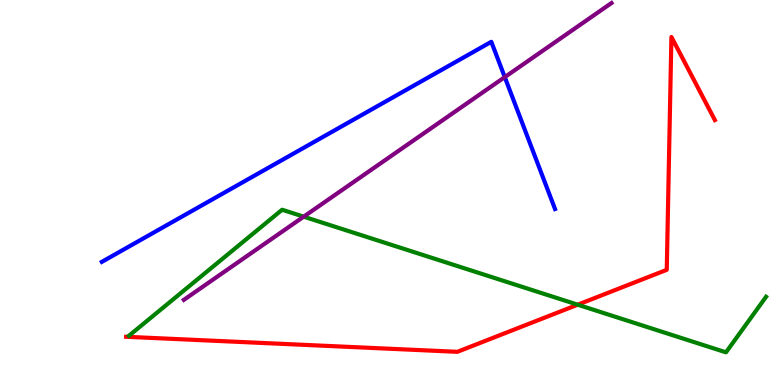[{'lines': ['blue', 'red'], 'intersections': []}, {'lines': ['green', 'red'], 'intersections': [{'x': 7.45, 'y': 2.09}]}, {'lines': ['purple', 'red'], 'intersections': []}, {'lines': ['blue', 'green'], 'intersections': []}, {'lines': ['blue', 'purple'], 'intersections': [{'x': 6.51, 'y': 8.0}]}, {'lines': ['green', 'purple'], 'intersections': [{'x': 3.92, 'y': 4.37}]}]